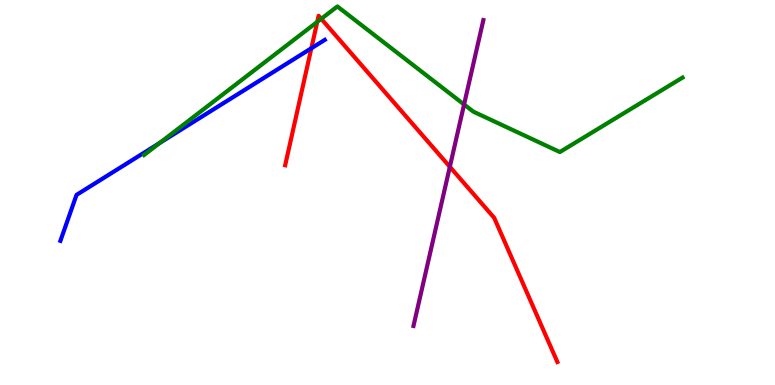[{'lines': ['blue', 'red'], 'intersections': [{'x': 4.02, 'y': 8.75}]}, {'lines': ['green', 'red'], 'intersections': [{'x': 4.09, 'y': 9.43}, {'x': 4.15, 'y': 9.51}]}, {'lines': ['purple', 'red'], 'intersections': [{'x': 5.8, 'y': 5.67}]}, {'lines': ['blue', 'green'], 'intersections': [{'x': 2.06, 'y': 6.29}]}, {'lines': ['blue', 'purple'], 'intersections': []}, {'lines': ['green', 'purple'], 'intersections': [{'x': 5.99, 'y': 7.29}]}]